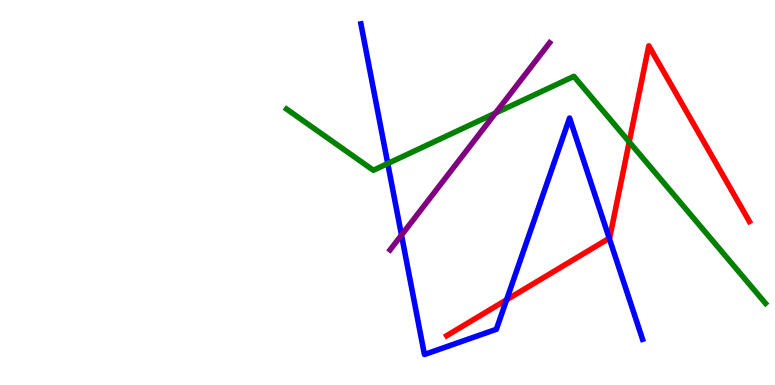[{'lines': ['blue', 'red'], 'intersections': [{'x': 6.54, 'y': 2.21}, {'x': 7.86, 'y': 3.81}]}, {'lines': ['green', 'red'], 'intersections': [{'x': 8.12, 'y': 6.31}]}, {'lines': ['purple', 'red'], 'intersections': []}, {'lines': ['blue', 'green'], 'intersections': [{'x': 5.0, 'y': 5.75}]}, {'lines': ['blue', 'purple'], 'intersections': [{'x': 5.18, 'y': 3.89}]}, {'lines': ['green', 'purple'], 'intersections': [{'x': 6.39, 'y': 7.06}]}]